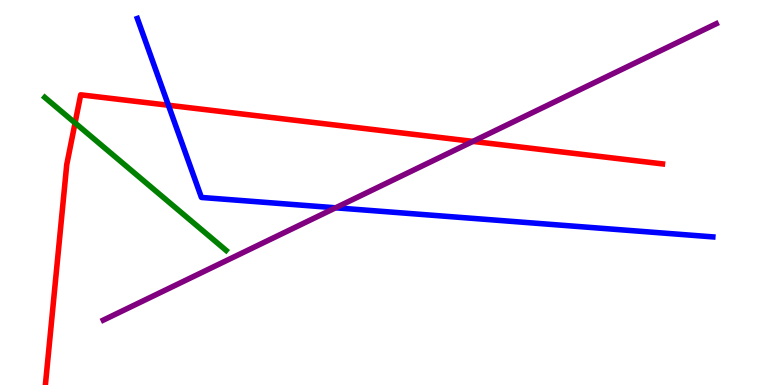[{'lines': ['blue', 'red'], 'intersections': [{'x': 2.17, 'y': 7.27}]}, {'lines': ['green', 'red'], 'intersections': [{'x': 0.969, 'y': 6.81}]}, {'lines': ['purple', 'red'], 'intersections': [{'x': 6.1, 'y': 6.33}]}, {'lines': ['blue', 'green'], 'intersections': []}, {'lines': ['blue', 'purple'], 'intersections': [{'x': 4.33, 'y': 4.6}]}, {'lines': ['green', 'purple'], 'intersections': []}]